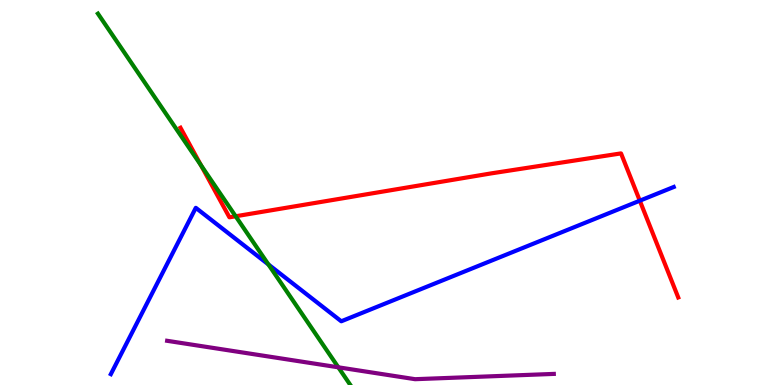[{'lines': ['blue', 'red'], 'intersections': [{'x': 8.26, 'y': 4.79}]}, {'lines': ['green', 'red'], 'intersections': [{'x': 2.59, 'y': 5.71}, {'x': 3.04, 'y': 4.38}]}, {'lines': ['purple', 'red'], 'intersections': []}, {'lines': ['blue', 'green'], 'intersections': [{'x': 3.46, 'y': 3.13}]}, {'lines': ['blue', 'purple'], 'intersections': []}, {'lines': ['green', 'purple'], 'intersections': [{'x': 4.37, 'y': 0.46}]}]